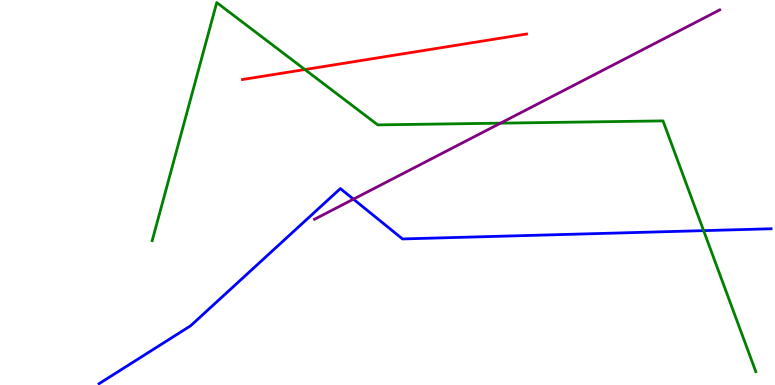[{'lines': ['blue', 'red'], 'intersections': []}, {'lines': ['green', 'red'], 'intersections': [{'x': 3.93, 'y': 8.19}]}, {'lines': ['purple', 'red'], 'intersections': []}, {'lines': ['blue', 'green'], 'intersections': [{'x': 9.08, 'y': 4.01}]}, {'lines': ['blue', 'purple'], 'intersections': [{'x': 4.56, 'y': 4.83}]}, {'lines': ['green', 'purple'], 'intersections': [{'x': 6.46, 'y': 6.8}]}]